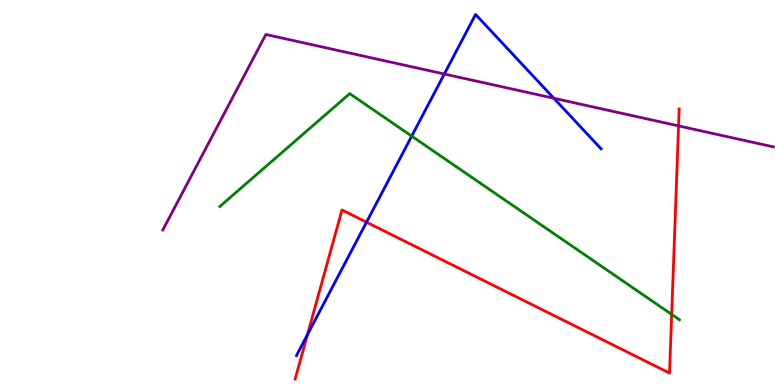[{'lines': ['blue', 'red'], 'intersections': [{'x': 3.97, 'y': 1.31}, {'x': 4.73, 'y': 4.23}]}, {'lines': ['green', 'red'], 'intersections': [{'x': 8.67, 'y': 1.83}]}, {'lines': ['purple', 'red'], 'intersections': [{'x': 8.76, 'y': 6.73}]}, {'lines': ['blue', 'green'], 'intersections': [{'x': 5.31, 'y': 6.46}]}, {'lines': ['blue', 'purple'], 'intersections': [{'x': 5.73, 'y': 8.08}, {'x': 7.15, 'y': 7.45}]}, {'lines': ['green', 'purple'], 'intersections': []}]